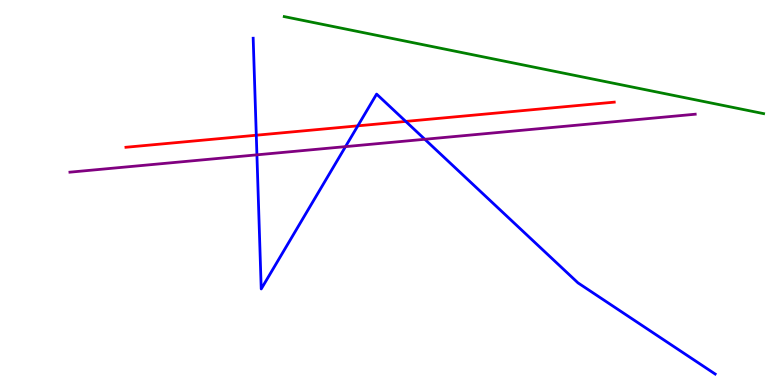[{'lines': ['blue', 'red'], 'intersections': [{'x': 3.31, 'y': 6.49}, {'x': 4.62, 'y': 6.73}, {'x': 5.24, 'y': 6.85}]}, {'lines': ['green', 'red'], 'intersections': []}, {'lines': ['purple', 'red'], 'intersections': []}, {'lines': ['blue', 'green'], 'intersections': []}, {'lines': ['blue', 'purple'], 'intersections': [{'x': 3.32, 'y': 5.98}, {'x': 4.46, 'y': 6.19}, {'x': 5.48, 'y': 6.38}]}, {'lines': ['green', 'purple'], 'intersections': []}]